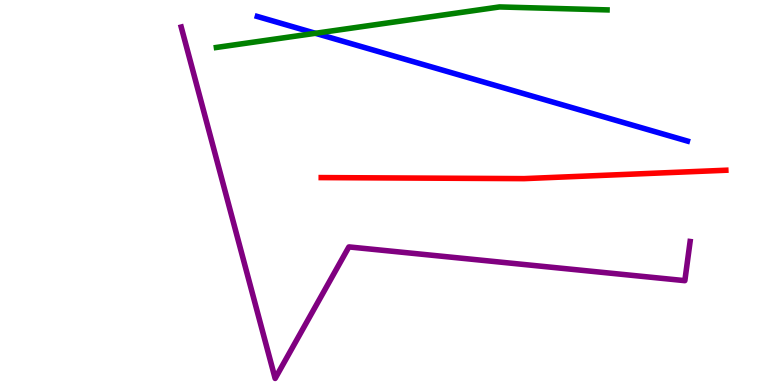[{'lines': ['blue', 'red'], 'intersections': []}, {'lines': ['green', 'red'], 'intersections': []}, {'lines': ['purple', 'red'], 'intersections': []}, {'lines': ['blue', 'green'], 'intersections': [{'x': 4.07, 'y': 9.14}]}, {'lines': ['blue', 'purple'], 'intersections': []}, {'lines': ['green', 'purple'], 'intersections': []}]